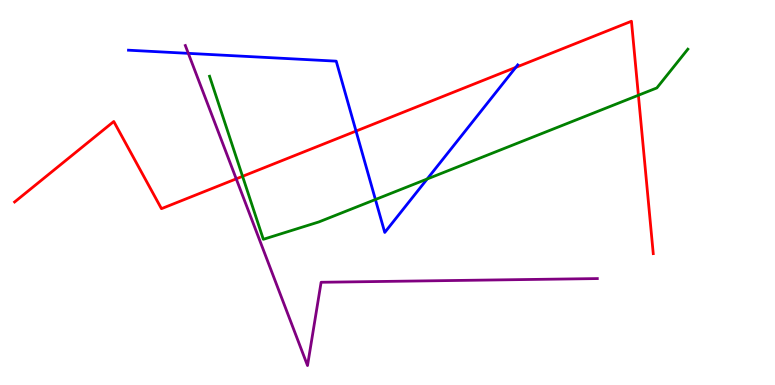[{'lines': ['blue', 'red'], 'intersections': [{'x': 4.59, 'y': 6.6}, {'x': 6.65, 'y': 8.25}]}, {'lines': ['green', 'red'], 'intersections': [{'x': 3.13, 'y': 5.42}, {'x': 8.24, 'y': 7.53}]}, {'lines': ['purple', 'red'], 'intersections': [{'x': 3.05, 'y': 5.35}]}, {'lines': ['blue', 'green'], 'intersections': [{'x': 4.84, 'y': 4.82}, {'x': 5.51, 'y': 5.35}]}, {'lines': ['blue', 'purple'], 'intersections': [{'x': 2.43, 'y': 8.61}]}, {'lines': ['green', 'purple'], 'intersections': []}]